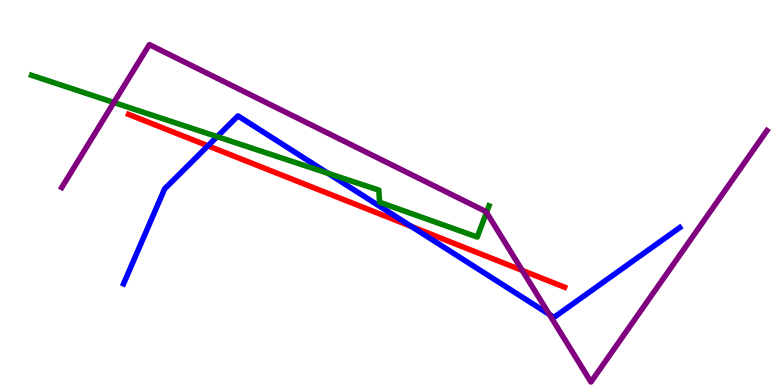[{'lines': ['blue', 'red'], 'intersections': [{'x': 2.68, 'y': 6.21}, {'x': 5.31, 'y': 4.12}]}, {'lines': ['green', 'red'], 'intersections': []}, {'lines': ['purple', 'red'], 'intersections': [{'x': 6.74, 'y': 2.98}]}, {'lines': ['blue', 'green'], 'intersections': [{'x': 2.8, 'y': 6.45}, {'x': 4.23, 'y': 5.5}]}, {'lines': ['blue', 'purple'], 'intersections': [{'x': 7.09, 'y': 1.83}]}, {'lines': ['green', 'purple'], 'intersections': [{'x': 1.47, 'y': 7.34}, {'x': 6.28, 'y': 4.48}]}]